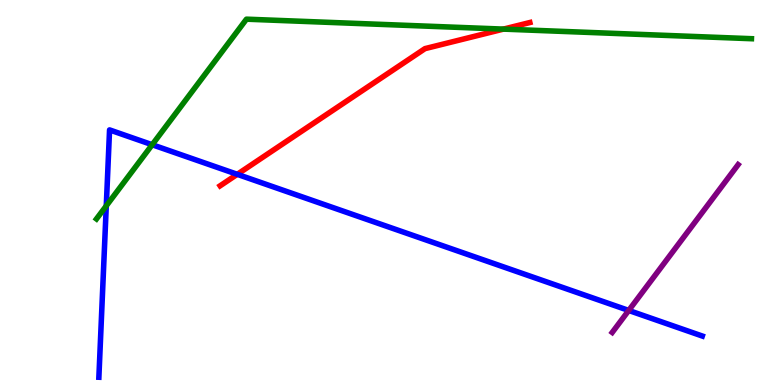[{'lines': ['blue', 'red'], 'intersections': [{'x': 3.06, 'y': 5.47}]}, {'lines': ['green', 'red'], 'intersections': [{'x': 6.5, 'y': 9.24}]}, {'lines': ['purple', 'red'], 'intersections': []}, {'lines': ['blue', 'green'], 'intersections': [{'x': 1.37, 'y': 4.65}, {'x': 1.96, 'y': 6.24}]}, {'lines': ['blue', 'purple'], 'intersections': [{'x': 8.11, 'y': 1.94}]}, {'lines': ['green', 'purple'], 'intersections': []}]